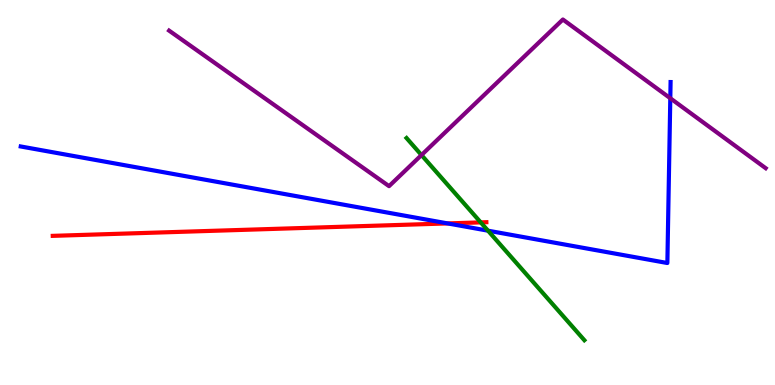[{'lines': ['blue', 'red'], 'intersections': [{'x': 5.78, 'y': 4.2}]}, {'lines': ['green', 'red'], 'intersections': [{'x': 6.2, 'y': 4.22}]}, {'lines': ['purple', 'red'], 'intersections': []}, {'lines': ['blue', 'green'], 'intersections': [{'x': 6.3, 'y': 4.01}]}, {'lines': ['blue', 'purple'], 'intersections': [{'x': 8.65, 'y': 7.45}]}, {'lines': ['green', 'purple'], 'intersections': [{'x': 5.44, 'y': 5.97}]}]